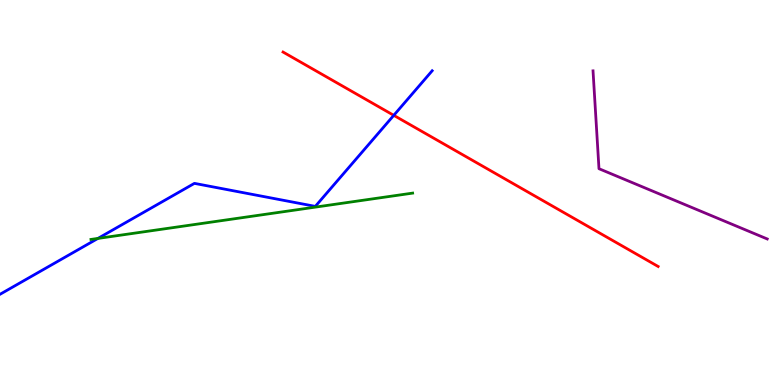[{'lines': ['blue', 'red'], 'intersections': [{'x': 5.08, 'y': 7.0}]}, {'lines': ['green', 'red'], 'intersections': []}, {'lines': ['purple', 'red'], 'intersections': []}, {'lines': ['blue', 'green'], 'intersections': [{'x': 1.26, 'y': 3.81}]}, {'lines': ['blue', 'purple'], 'intersections': []}, {'lines': ['green', 'purple'], 'intersections': []}]